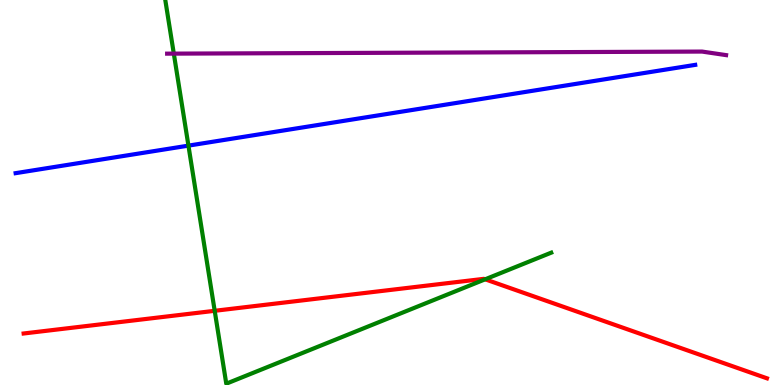[{'lines': ['blue', 'red'], 'intersections': []}, {'lines': ['green', 'red'], 'intersections': [{'x': 2.77, 'y': 1.93}, {'x': 6.26, 'y': 2.75}]}, {'lines': ['purple', 'red'], 'intersections': []}, {'lines': ['blue', 'green'], 'intersections': [{'x': 2.43, 'y': 6.22}]}, {'lines': ['blue', 'purple'], 'intersections': []}, {'lines': ['green', 'purple'], 'intersections': [{'x': 2.24, 'y': 8.61}]}]